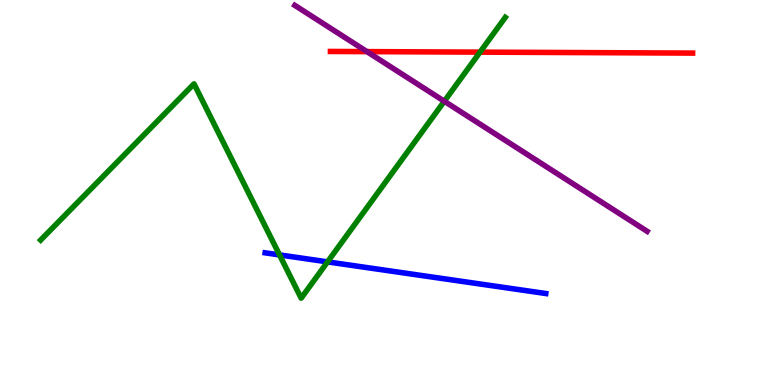[{'lines': ['blue', 'red'], 'intersections': []}, {'lines': ['green', 'red'], 'intersections': [{'x': 6.19, 'y': 8.65}]}, {'lines': ['purple', 'red'], 'intersections': [{'x': 4.73, 'y': 8.66}]}, {'lines': ['blue', 'green'], 'intersections': [{'x': 3.61, 'y': 3.38}, {'x': 4.23, 'y': 3.2}]}, {'lines': ['blue', 'purple'], 'intersections': []}, {'lines': ['green', 'purple'], 'intersections': [{'x': 5.73, 'y': 7.37}]}]